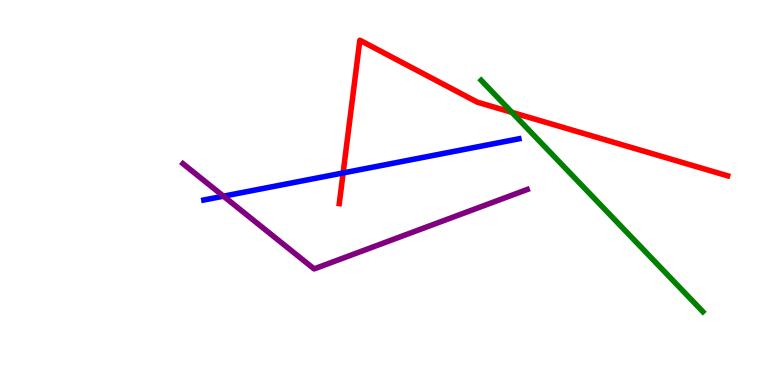[{'lines': ['blue', 'red'], 'intersections': [{'x': 4.43, 'y': 5.51}]}, {'lines': ['green', 'red'], 'intersections': [{'x': 6.6, 'y': 7.08}]}, {'lines': ['purple', 'red'], 'intersections': []}, {'lines': ['blue', 'green'], 'intersections': []}, {'lines': ['blue', 'purple'], 'intersections': [{'x': 2.88, 'y': 4.9}]}, {'lines': ['green', 'purple'], 'intersections': []}]